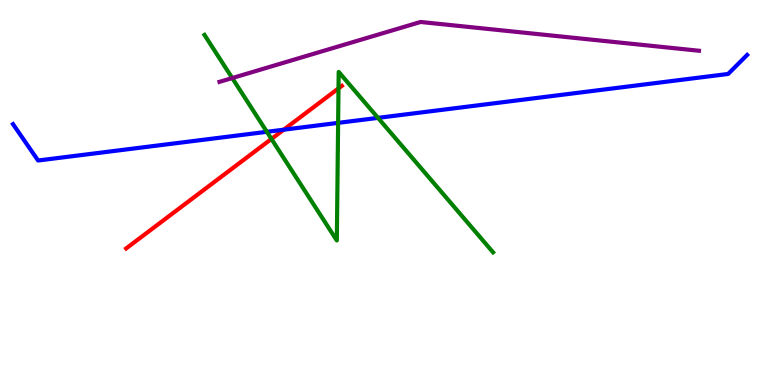[{'lines': ['blue', 'red'], 'intersections': [{'x': 3.66, 'y': 6.63}]}, {'lines': ['green', 'red'], 'intersections': [{'x': 3.5, 'y': 6.39}, {'x': 4.37, 'y': 7.7}]}, {'lines': ['purple', 'red'], 'intersections': []}, {'lines': ['blue', 'green'], 'intersections': [{'x': 3.44, 'y': 6.58}, {'x': 4.36, 'y': 6.81}, {'x': 4.88, 'y': 6.94}]}, {'lines': ['blue', 'purple'], 'intersections': []}, {'lines': ['green', 'purple'], 'intersections': [{'x': 3.0, 'y': 7.97}]}]